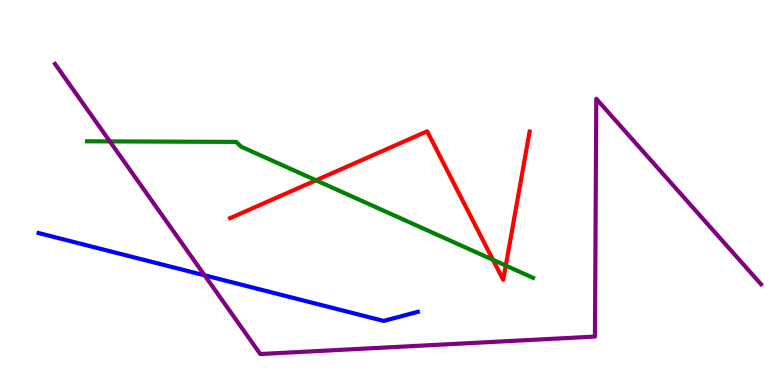[{'lines': ['blue', 'red'], 'intersections': []}, {'lines': ['green', 'red'], 'intersections': [{'x': 4.08, 'y': 5.32}, {'x': 6.36, 'y': 3.25}, {'x': 6.53, 'y': 3.1}]}, {'lines': ['purple', 'red'], 'intersections': []}, {'lines': ['blue', 'green'], 'intersections': []}, {'lines': ['blue', 'purple'], 'intersections': [{'x': 2.64, 'y': 2.85}]}, {'lines': ['green', 'purple'], 'intersections': [{'x': 1.42, 'y': 6.33}]}]